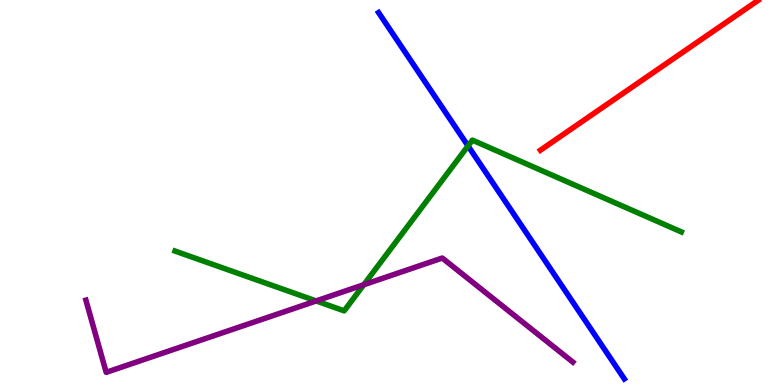[{'lines': ['blue', 'red'], 'intersections': []}, {'lines': ['green', 'red'], 'intersections': []}, {'lines': ['purple', 'red'], 'intersections': []}, {'lines': ['blue', 'green'], 'intersections': [{'x': 6.04, 'y': 6.21}]}, {'lines': ['blue', 'purple'], 'intersections': []}, {'lines': ['green', 'purple'], 'intersections': [{'x': 4.08, 'y': 2.18}, {'x': 4.69, 'y': 2.6}]}]